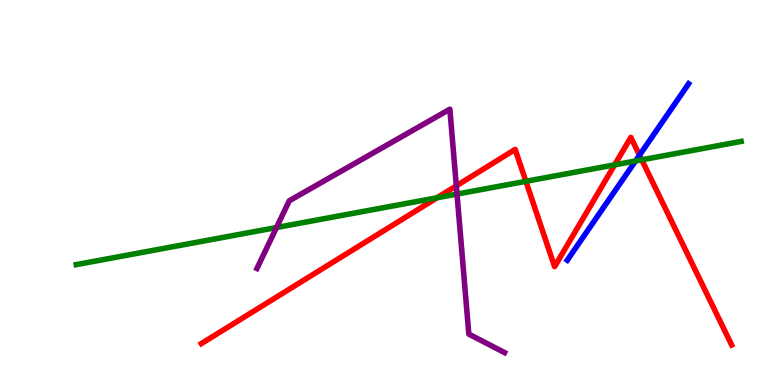[{'lines': ['blue', 'red'], 'intersections': [{'x': 8.25, 'y': 5.97}]}, {'lines': ['green', 'red'], 'intersections': [{'x': 5.64, 'y': 4.86}, {'x': 6.79, 'y': 5.29}, {'x': 7.93, 'y': 5.72}, {'x': 8.28, 'y': 5.85}]}, {'lines': ['purple', 'red'], 'intersections': [{'x': 5.89, 'y': 5.17}]}, {'lines': ['blue', 'green'], 'intersections': [{'x': 8.2, 'y': 5.82}]}, {'lines': ['blue', 'purple'], 'intersections': []}, {'lines': ['green', 'purple'], 'intersections': [{'x': 3.57, 'y': 4.09}, {'x': 5.9, 'y': 4.96}]}]